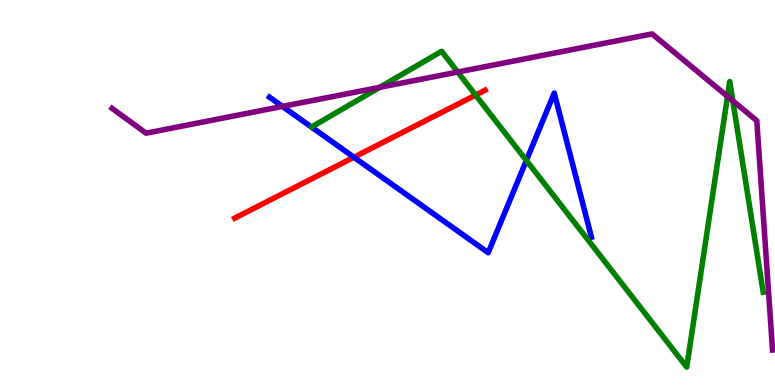[{'lines': ['blue', 'red'], 'intersections': [{'x': 4.57, 'y': 5.92}]}, {'lines': ['green', 'red'], 'intersections': [{'x': 6.14, 'y': 7.53}]}, {'lines': ['purple', 'red'], 'intersections': []}, {'lines': ['blue', 'green'], 'intersections': [{'x': 6.79, 'y': 5.83}]}, {'lines': ['blue', 'purple'], 'intersections': [{'x': 3.64, 'y': 7.24}]}, {'lines': ['green', 'purple'], 'intersections': [{'x': 4.9, 'y': 7.73}, {'x': 5.91, 'y': 8.13}, {'x': 9.39, 'y': 7.5}, {'x': 9.46, 'y': 7.38}]}]